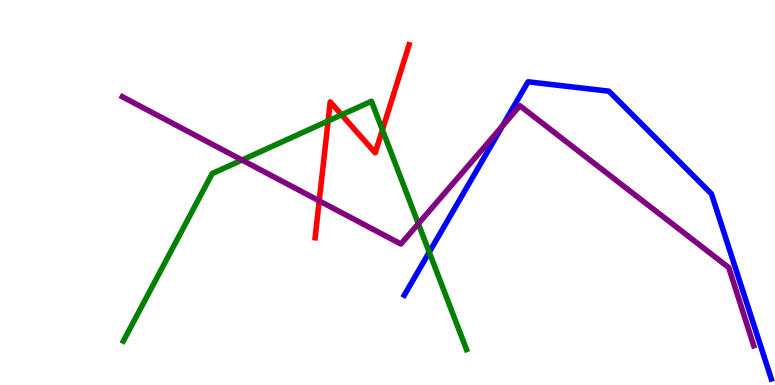[{'lines': ['blue', 'red'], 'intersections': []}, {'lines': ['green', 'red'], 'intersections': [{'x': 4.23, 'y': 6.86}, {'x': 4.41, 'y': 7.02}, {'x': 4.93, 'y': 6.63}]}, {'lines': ['purple', 'red'], 'intersections': [{'x': 4.12, 'y': 4.78}]}, {'lines': ['blue', 'green'], 'intersections': [{'x': 5.54, 'y': 3.45}]}, {'lines': ['blue', 'purple'], 'intersections': [{'x': 6.48, 'y': 6.73}]}, {'lines': ['green', 'purple'], 'intersections': [{'x': 3.12, 'y': 5.84}, {'x': 5.4, 'y': 4.19}]}]